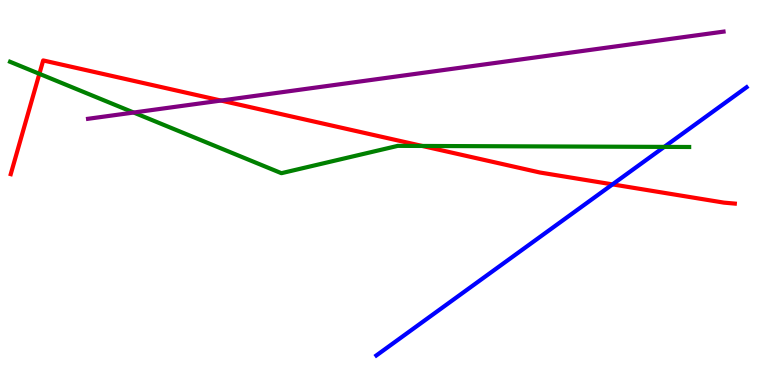[{'lines': ['blue', 'red'], 'intersections': [{'x': 7.9, 'y': 5.21}]}, {'lines': ['green', 'red'], 'intersections': [{'x': 0.508, 'y': 8.08}, {'x': 5.45, 'y': 6.21}]}, {'lines': ['purple', 'red'], 'intersections': [{'x': 2.85, 'y': 7.39}]}, {'lines': ['blue', 'green'], 'intersections': [{'x': 8.57, 'y': 6.18}]}, {'lines': ['blue', 'purple'], 'intersections': []}, {'lines': ['green', 'purple'], 'intersections': [{'x': 1.72, 'y': 7.08}]}]